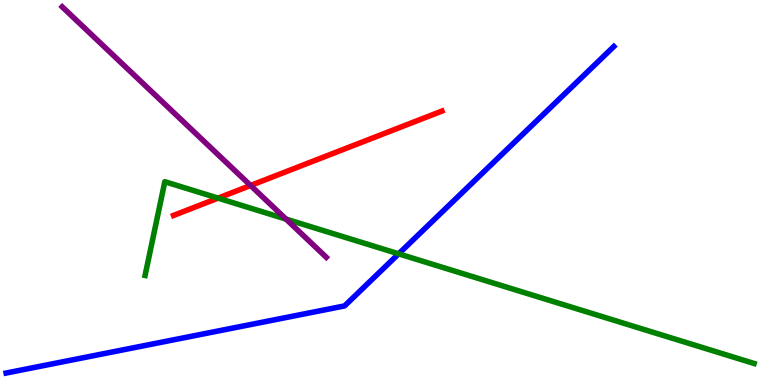[{'lines': ['blue', 'red'], 'intersections': []}, {'lines': ['green', 'red'], 'intersections': [{'x': 2.81, 'y': 4.85}]}, {'lines': ['purple', 'red'], 'intersections': [{'x': 3.23, 'y': 5.18}]}, {'lines': ['blue', 'green'], 'intersections': [{'x': 5.14, 'y': 3.41}]}, {'lines': ['blue', 'purple'], 'intersections': []}, {'lines': ['green', 'purple'], 'intersections': [{'x': 3.69, 'y': 4.31}]}]